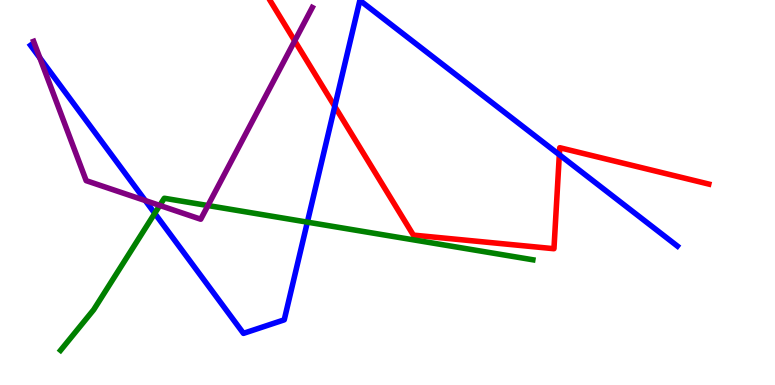[{'lines': ['blue', 'red'], 'intersections': [{'x': 4.32, 'y': 7.24}, {'x': 7.22, 'y': 5.98}]}, {'lines': ['green', 'red'], 'intersections': []}, {'lines': ['purple', 'red'], 'intersections': [{'x': 3.8, 'y': 8.94}]}, {'lines': ['blue', 'green'], 'intersections': [{'x': 2.0, 'y': 4.46}, {'x': 3.97, 'y': 4.23}]}, {'lines': ['blue', 'purple'], 'intersections': [{'x': 0.514, 'y': 8.49}, {'x': 1.87, 'y': 4.79}]}, {'lines': ['green', 'purple'], 'intersections': [{'x': 2.06, 'y': 4.66}, {'x': 2.68, 'y': 4.66}]}]